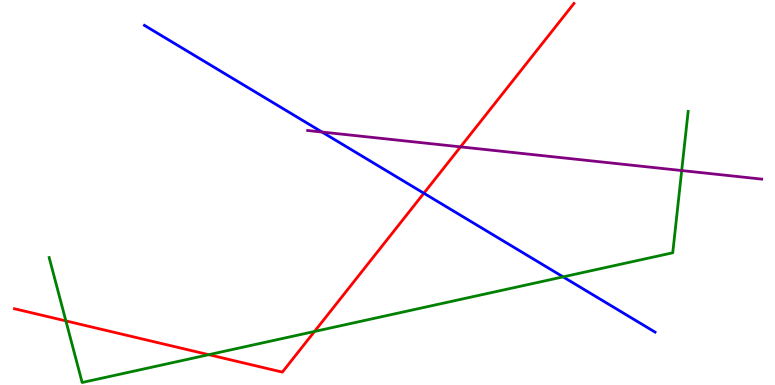[{'lines': ['blue', 'red'], 'intersections': [{'x': 5.47, 'y': 4.98}]}, {'lines': ['green', 'red'], 'intersections': [{'x': 0.85, 'y': 1.66}, {'x': 2.69, 'y': 0.787}, {'x': 4.06, 'y': 1.39}]}, {'lines': ['purple', 'red'], 'intersections': [{'x': 5.94, 'y': 6.19}]}, {'lines': ['blue', 'green'], 'intersections': [{'x': 7.27, 'y': 2.81}]}, {'lines': ['blue', 'purple'], 'intersections': [{'x': 4.15, 'y': 6.57}]}, {'lines': ['green', 'purple'], 'intersections': [{'x': 8.8, 'y': 5.57}]}]